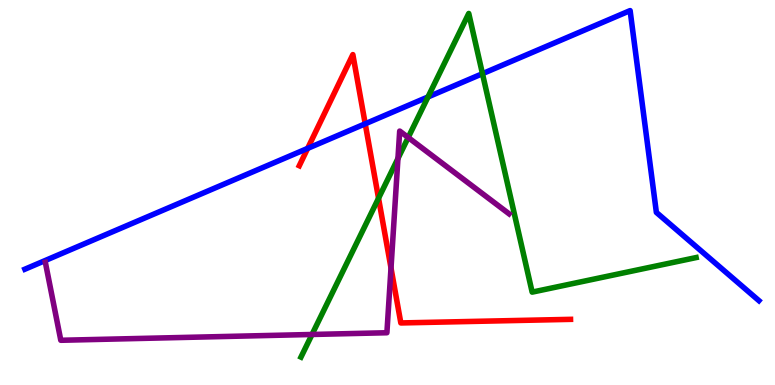[{'lines': ['blue', 'red'], 'intersections': [{'x': 3.97, 'y': 6.15}, {'x': 4.71, 'y': 6.78}]}, {'lines': ['green', 'red'], 'intersections': [{'x': 4.88, 'y': 4.85}]}, {'lines': ['purple', 'red'], 'intersections': [{'x': 5.05, 'y': 3.04}]}, {'lines': ['blue', 'green'], 'intersections': [{'x': 5.52, 'y': 7.48}, {'x': 6.23, 'y': 8.09}]}, {'lines': ['blue', 'purple'], 'intersections': []}, {'lines': ['green', 'purple'], 'intersections': [{'x': 4.03, 'y': 1.31}, {'x': 5.13, 'y': 5.88}, {'x': 5.27, 'y': 6.43}]}]